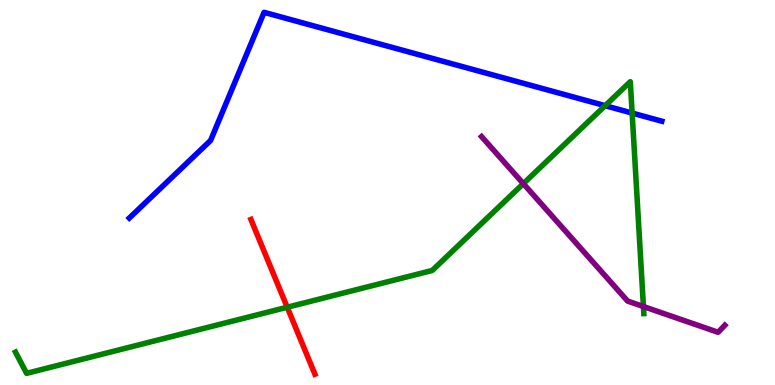[{'lines': ['blue', 'red'], 'intersections': []}, {'lines': ['green', 'red'], 'intersections': [{'x': 3.71, 'y': 2.02}]}, {'lines': ['purple', 'red'], 'intersections': []}, {'lines': ['blue', 'green'], 'intersections': [{'x': 7.81, 'y': 7.26}, {'x': 8.16, 'y': 7.06}]}, {'lines': ['blue', 'purple'], 'intersections': []}, {'lines': ['green', 'purple'], 'intersections': [{'x': 6.75, 'y': 5.23}, {'x': 8.3, 'y': 2.04}]}]